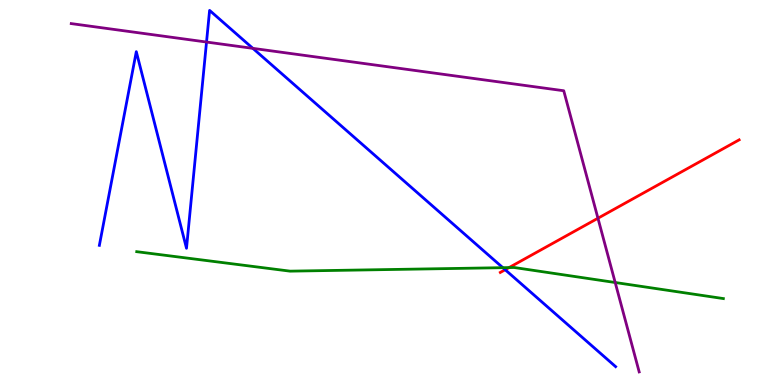[{'lines': ['blue', 'red'], 'intersections': [{'x': 6.52, 'y': 2.99}]}, {'lines': ['green', 'red'], 'intersections': [{'x': 6.57, 'y': 3.05}]}, {'lines': ['purple', 'red'], 'intersections': [{'x': 7.72, 'y': 4.33}]}, {'lines': ['blue', 'green'], 'intersections': [{'x': 6.49, 'y': 3.05}]}, {'lines': ['blue', 'purple'], 'intersections': [{'x': 2.66, 'y': 8.91}, {'x': 3.26, 'y': 8.74}]}, {'lines': ['green', 'purple'], 'intersections': [{'x': 7.94, 'y': 2.66}]}]